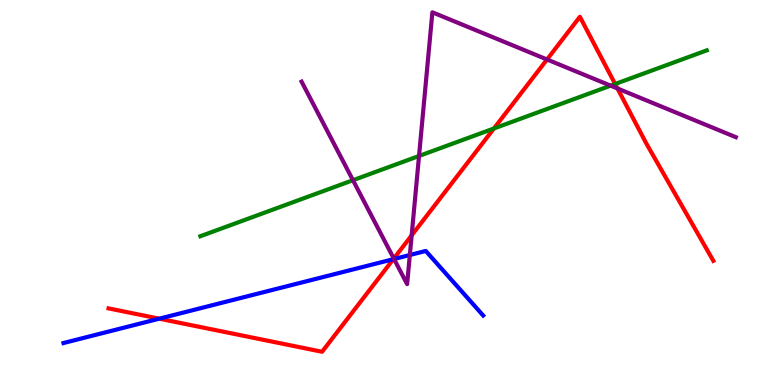[{'lines': ['blue', 'red'], 'intersections': [{'x': 2.06, 'y': 1.72}, {'x': 5.07, 'y': 3.27}]}, {'lines': ['green', 'red'], 'intersections': [{'x': 6.37, 'y': 6.66}, {'x': 7.94, 'y': 7.82}]}, {'lines': ['purple', 'red'], 'intersections': [{'x': 5.08, 'y': 3.28}, {'x': 5.31, 'y': 3.89}, {'x': 7.06, 'y': 8.46}, {'x': 7.97, 'y': 7.7}]}, {'lines': ['blue', 'green'], 'intersections': []}, {'lines': ['blue', 'purple'], 'intersections': [{'x': 5.08, 'y': 3.27}, {'x': 5.29, 'y': 3.38}]}, {'lines': ['green', 'purple'], 'intersections': [{'x': 4.55, 'y': 5.32}, {'x': 5.41, 'y': 5.95}, {'x': 7.88, 'y': 7.78}]}]